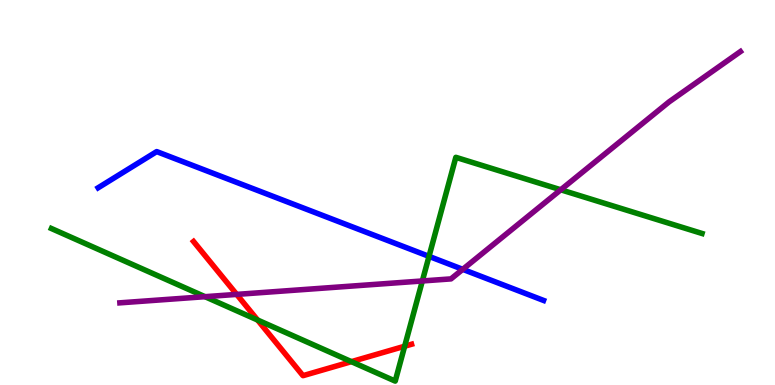[{'lines': ['blue', 'red'], 'intersections': []}, {'lines': ['green', 'red'], 'intersections': [{'x': 3.32, 'y': 1.69}, {'x': 4.53, 'y': 0.606}, {'x': 5.22, 'y': 1.01}]}, {'lines': ['purple', 'red'], 'intersections': [{'x': 3.05, 'y': 2.35}]}, {'lines': ['blue', 'green'], 'intersections': [{'x': 5.54, 'y': 3.34}]}, {'lines': ['blue', 'purple'], 'intersections': [{'x': 5.97, 'y': 3.0}]}, {'lines': ['green', 'purple'], 'intersections': [{'x': 2.65, 'y': 2.29}, {'x': 5.45, 'y': 2.7}, {'x': 7.24, 'y': 5.07}]}]